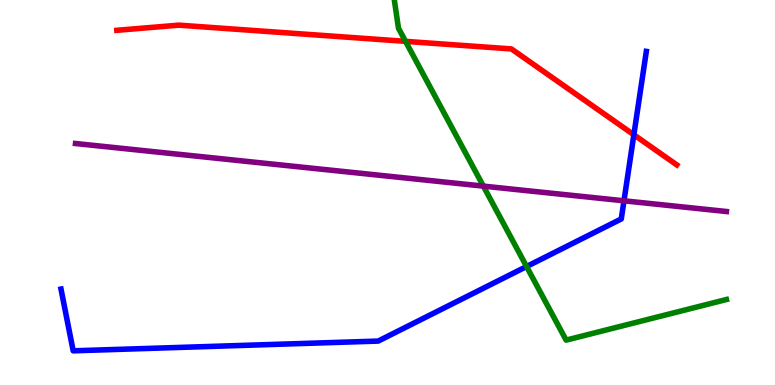[{'lines': ['blue', 'red'], 'intersections': [{'x': 8.18, 'y': 6.5}]}, {'lines': ['green', 'red'], 'intersections': [{'x': 5.23, 'y': 8.93}]}, {'lines': ['purple', 'red'], 'intersections': []}, {'lines': ['blue', 'green'], 'intersections': [{'x': 6.79, 'y': 3.08}]}, {'lines': ['blue', 'purple'], 'intersections': [{'x': 8.05, 'y': 4.78}]}, {'lines': ['green', 'purple'], 'intersections': [{'x': 6.24, 'y': 5.17}]}]